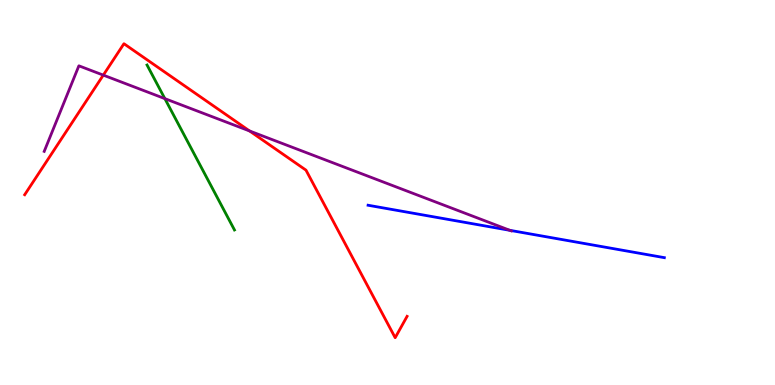[{'lines': ['blue', 'red'], 'intersections': []}, {'lines': ['green', 'red'], 'intersections': []}, {'lines': ['purple', 'red'], 'intersections': [{'x': 1.33, 'y': 8.05}, {'x': 3.22, 'y': 6.6}]}, {'lines': ['blue', 'green'], 'intersections': []}, {'lines': ['blue', 'purple'], 'intersections': [{'x': 6.58, 'y': 4.02}]}, {'lines': ['green', 'purple'], 'intersections': [{'x': 2.13, 'y': 7.44}]}]